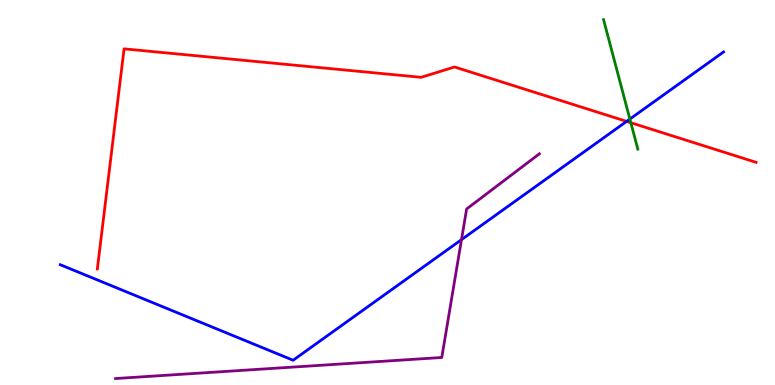[{'lines': ['blue', 'red'], 'intersections': [{'x': 8.09, 'y': 6.85}]}, {'lines': ['green', 'red'], 'intersections': [{'x': 8.14, 'y': 6.81}]}, {'lines': ['purple', 'red'], 'intersections': []}, {'lines': ['blue', 'green'], 'intersections': [{'x': 8.13, 'y': 6.91}]}, {'lines': ['blue', 'purple'], 'intersections': [{'x': 5.95, 'y': 3.78}]}, {'lines': ['green', 'purple'], 'intersections': []}]